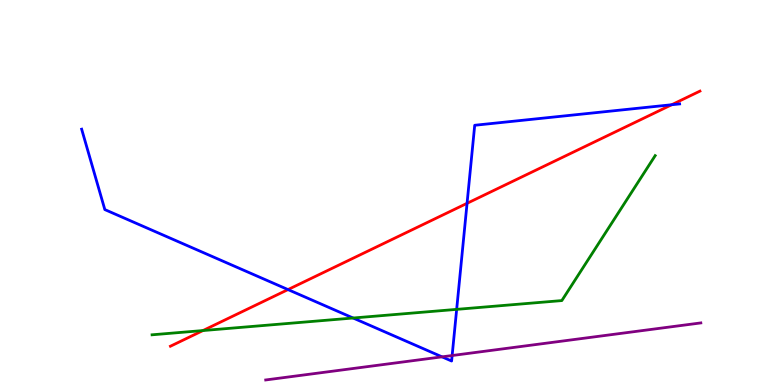[{'lines': ['blue', 'red'], 'intersections': [{'x': 3.72, 'y': 2.48}, {'x': 6.03, 'y': 4.72}, {'x': 8.67, 'y': 7.28}]}, {'lines': ['green', 'red'], 'intersections': [{'x': 2.62, 'y': 1.41}]}, {'lines': ['purple', 'red'], 'intersections': []}, {'lines': ['blue', 'green'], 'intersections': [{'x': 4.56, 'y': 1.74}, {'x': 5.89, 'y': 1.96}]}, {'lines': ['blue', 'purple'], 'intersections': [{'x': 5.7, 'y': 0.731}, {'x': 5.83, 'y': 0.766}]}, {'lines': ['green', 'purple'], 'intersections': []}]